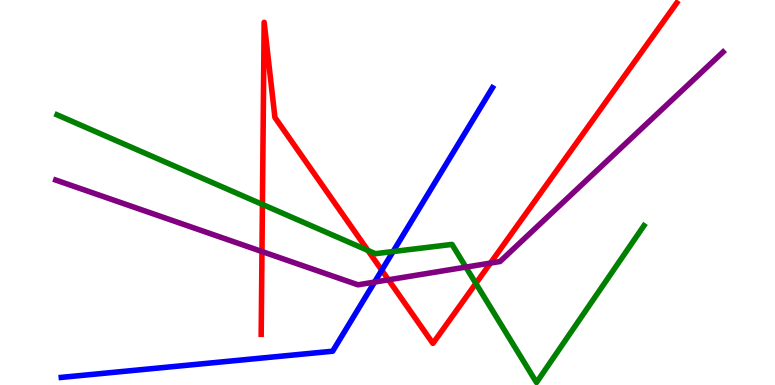[{'lines': ['blue', 'red'], 'intersections': [{'x': 4.93, 'y': 2.98}]}, {'lines': ['green', 'red'], 'intersections': [{'x': 3.39, 'y': 4.69}, {'x': 4.75, 'y': 3.49}, {'x': 6.14, 'y': 2.64}]}, {'lines': ['purple', 'red'], 'intersections': [{'x': 3.38, 'y': 3.47}, {'x': 5.01, 'y': 2.73}, {'x': 6.33, 'y': 3.17}]}, {'lines': ['blue', 'green'], 'intersections': [{'x': 5.07, 'y': 3.47}]}, {'lines': ['blue', 'purple'], 'intersections': [{'x': 4.83, 'y': 2.67}]}, {'lines': ['green', 'purple'], 'intersections': [{'x': 6.01, 'y': 3.06}]}]